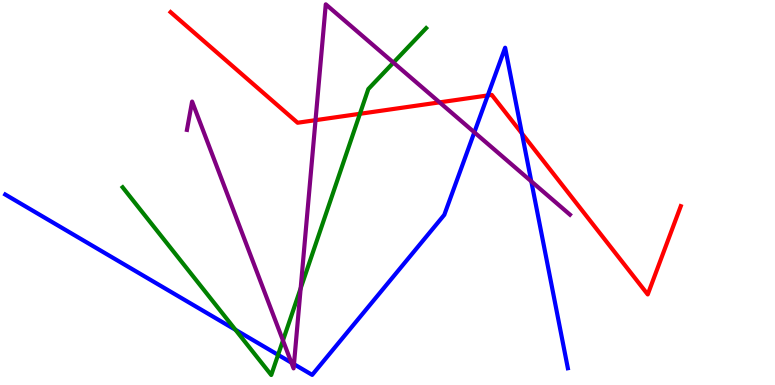[{'lines': ['blue', 'red'], 'intersections': [{'x': 6.29, 'y': 7.52}, {'x': 6.73, 'y': 6.53}]}, {'lines': ['green', 'red'], 'intersections': [{'x': 4.64, 'y': 7.04}]}, {'lines': ['purple', 'red'], 'intersections': [{'x': 4.07, 'y': 6.88}, {'x': 5.67, 'y': 7.34}]}, {'lines': ['blue', 'green'], 'intersections': [{'x': 3.04, 'y': 1.43}, {'x': 3.59, 'y': 0.783}]}, {'lines': ['blue', 'purple'], 'intersections': [{'x': 3.76, 'y': 0.58}, {'x': 3.79, 'y': 0.541}, {'x': 6.12, 'y': 6.56}, {'x': 6.86, 'y': 5.29}]}, {'lines': ['green', 'purple'], 'intersections': [{'x': 3.65, 'y': 1.16}, {'x': 3.88, 'y': 2.51}, {'x': 5.08, 'y': 8.37}]}]